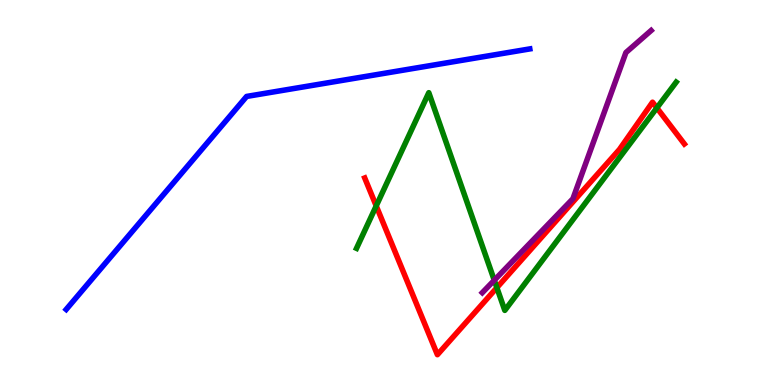[{'lines': ['blue', 'red'], 'intersections': []}, {'lines': ['green', 'red'], 'intersections': [{'x': 4.85, 'y': 4.65}, {'x': 6.41, 'y': 2.53}, {'x': 8.48, 'y': 7.2}]}, {'lines': ['purple', 'red'], 'intersections': []}, {'lines': ['blue', 'green'], 'intersections': []}, {'lines': ['blue', 'purple'], 'intersections': []}, {'lines': ['green', 'purple'], 'intersections': [{'x': 6.38, 'y': 2.72}]}]